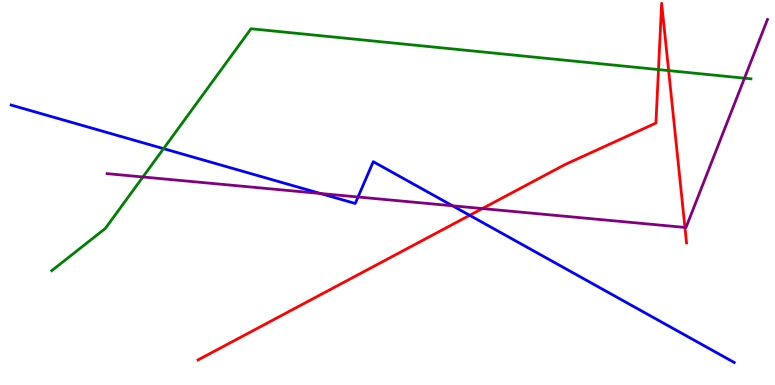[{'lines': ['blue', 'red'], 'intersections': [{'x': 6.06, 'y': 4.41}]}, {'lines': ['green', 'red'], 'intersections': [{'x': 8.5, 'y': 8.19}, {'x': 8.63, 'y': 8.17}]}, {'lines': ['purple', 'red'], 'intersections': [{'x': 6.22, 'y': 4.58}, {'x': 8.84, 'y': 4.09}]}, {'lines': ['blue', 'green'], 'intersections': [{'x': 2.11, 'y': 6.14}]}, {'lines': ['blue', 'purple'], 'intersections': [{'x': 4.13, 'y': 4.97}, {'x': 4.62, 'y': 4.88}, {'x': 5.84, 'y': 4.65}]}, {'lines': ['green', 'purple'], 'intersections': [{'x': 1.84, 'y': 5.4}, {'x': 9.61, 'y': 7.97}]}]